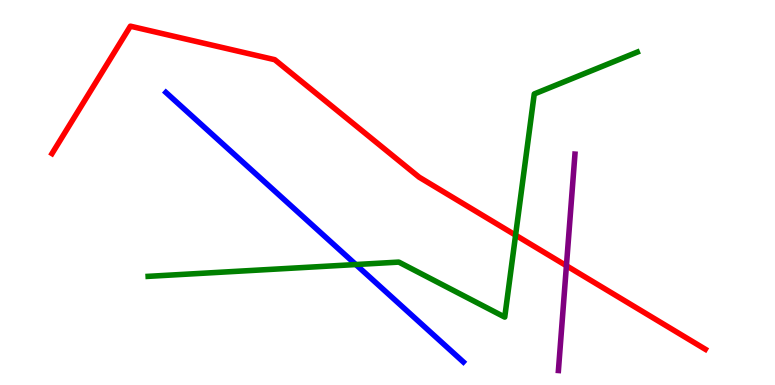[{'lines': ['blue', 'red'], 'intersections': []}, {'lines': ['green', 'red'], 'intersections': [{'x': 6.65, 'y': 3.89}]}, {'lines': ['purple', 'red'], 'intersections': [{'x': 7.31, 'y': 3.1}]}, {'lines': ['blue', 'green'], 'intersections': [{'x': 4.59, 'y': 3.13}]}, {'lines': ['blue', 'purple'], 'intersections': []}, {'lines': ['green', 'purple'], 'intersections': []}]